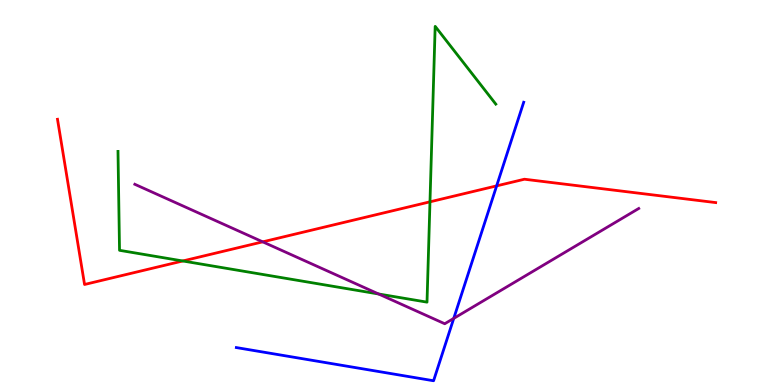[{'lines': ['blue', 'red'], 'intersections': [{'x': 6.41, 'y': 5.17}]}, {'lines': ['green', 'red'], 'intersections': [{'x': 2.36, 'y': 3.22}, {'x': 5.55, 'y': 4.76}]}, {'lines': ['purple', 'red'], 'intersections': [{'x': 3.39, 'y': 3.72}]}, {'lines': ['blue', 'green'], 'intersections': []}, {'lines': ['blue', 'purple'], 'intersections': [{'x': 5.85, 'y': 1.73}]}, {'lines': ['green', 'purple'], 'intersections': [{'x': 4.89, 'y': 2.36}]}]